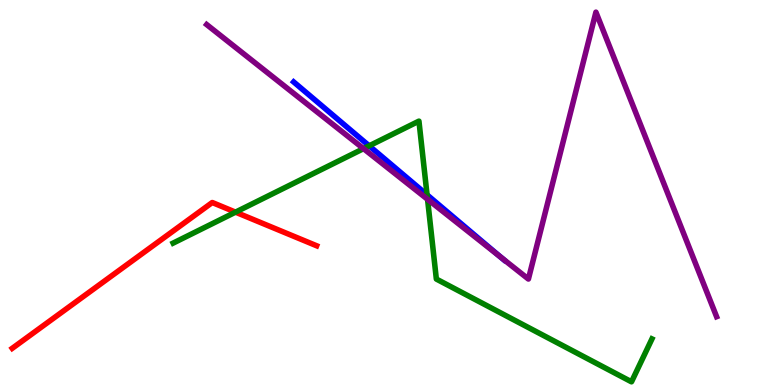[{'lines': ['blue', 'red'], 'intersections': []}, {'lines': ['green', 'red'], 'intersections': [{'x': 3.04, 'y': 4.49}]}, {'lines': ['purple', 'red'], 'intersections': []}, {'lines': ['blue', 'green'], 'intersections': [{'x': 4.76, 'y': 6.21}, {'x': 5.51, 'y': 4.94}]}, {'lines': ['blue', 'purple'], 'intersections': [{'x': 6.46, 'y': 3.32}]}, {'lines': ['green', 'purple'], 'intersections': [{'x': 4.69, 'y': 6.14}, {'x': 5.52, 'y': 4.82}]}]